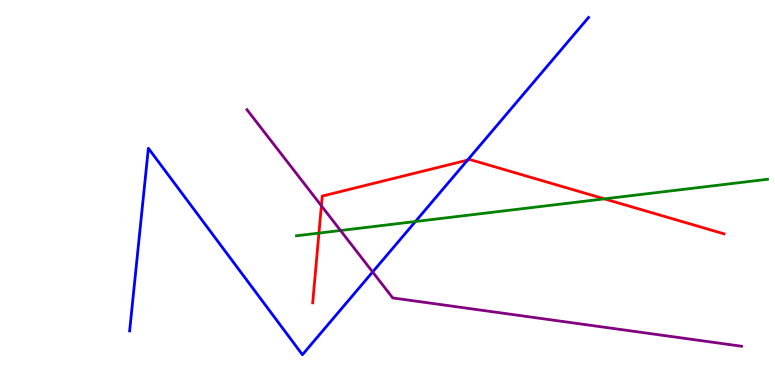[{'lines': ['blue', 'red'], 'intersections': [{'x': 6.03, 'y': 5.84}]}, {'lines': ['green', 'red'], 'intersections': [{'x': 4.12, 'y': 3.95}, {'x': 7.8, 'y': 4.84}]}, {'lines': ['purple', 'red'], 'intersections': [{'x': 4.15, 'y': 4.65}]}, {'lines': ['blue', 'green'], 'intersections': [{'x': 5.36, 'y': 4.25}]}, {'lines': ['blue', 'purple'], 'intersections': [{'x': 4.81, 'y': 2.94}]}, {'lines': ['green', 'purple'], 'intersections': [{'x': 4.39, 'y': 4.01}]}]